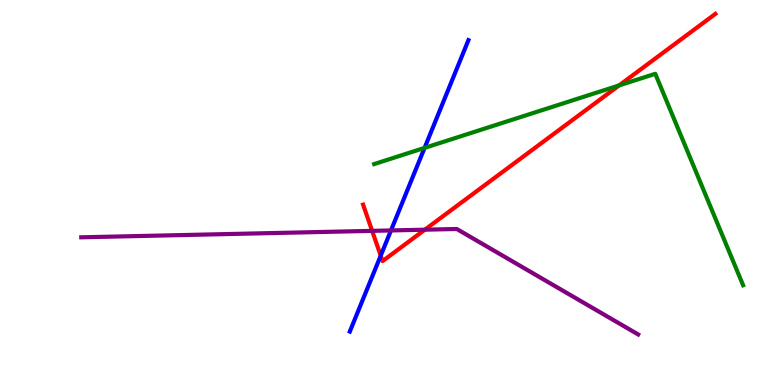[{'lines': ['blue', 'red'], 'intersections': [{'x': 4.91, 'y': 3.36}]}, {'lines': ['green', 'red'], 'intersections': [{'x': 7.99, 'y': 7.78}]}, {'lines': ['purple', 'red'], 'intersections': [{'x': 4.8, 'y': 4.0}, {'x': 5.48, 'y': 4.03}]}, {'lines': ['blue', 'green'], 'intersections': [{'x': 5.48, 'y': 6.16}]}, {'lines': ['blue', 'purple'], 'intersections': [{'x': 5.04, 'y': 4.01}]}, {'lines': ['green', 'purple'], 'intersections': []}]